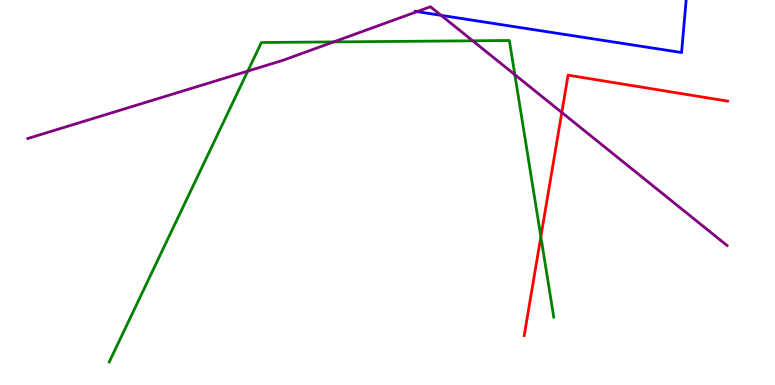[{'lines': ['blue', 'red'], 'intersections': []}, {'lines': ['green', 'red'], 'intersections': [{'x': 6.98, 'y': 3.85}]}, {'lines': ['purple', 'red'], 'intersections': [{'x': 7.25, 'y': 7.08}]}, {'lines': ['blue', 'green'], 'intersections': []}, {'lines': ['blue', 'purple'], 'intersections': [{'x': 5.38, 'y': 9.7}, {'x': 5.69, 'y': 9.6}]}, {'lines': ['green', 'purple'], 'intersections': [{'x': 3.2, 'y': 8.15}, {'x': 4.3, 'y': 8.91}, {'x': 6.1, 'y': 8.94}, {'x': 6.64, 'y': 8.06}]}]